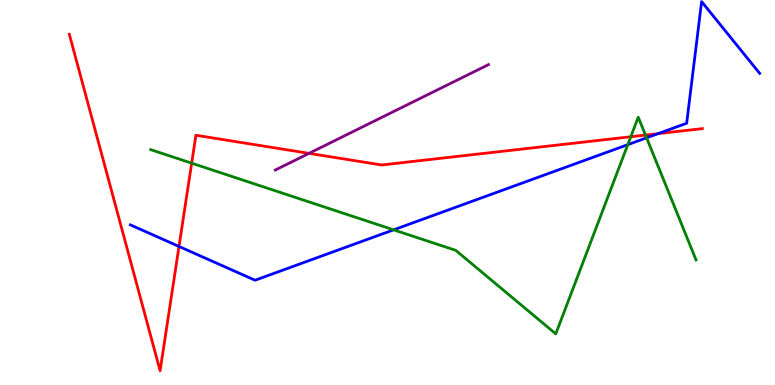[{'lines': ['blue', 'red'], 'intersections': [{'x': 2.31, 'y': 3.6}, {'x': 8.49, 'y': 6.53}]}, {'lines': ['green', 'red'], 'intersections': [{'x': 2.47, 'y': 5.76}, {'x': 8.14, 'y': 6.45}, {'x': 8.33, 'y': 6.49}]}, {'lines': ['purple', 'red'], 'intersections': [{'x': 3.99, 'y': 6.02}]}, {'lines': ['blue', 'green'], 'intersections': [{'x': 5.08, 'y': 4.03}, {'x': 8.1, 'y': 6.24}, {'x': 8.34, 'y': 6.42}]}, {'lines': ['blue', 'purple'], 'intersections': []}, {'lines': ['green', 'purple'], 'intersections': []}]